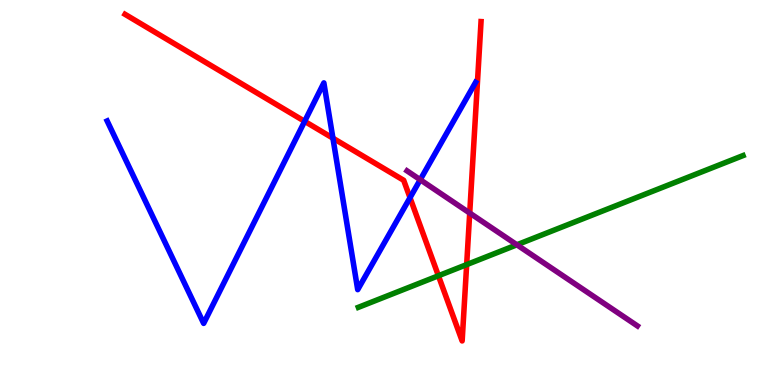[{'lines': ['blue', 'red'], 'intersections': [{'x': 3.93, 'y': 6.85}, {'x': 4.3, 'y': 6.41}, {'x': 5.29, 'y': 4.87}]}, {'lines': ['green', 'red'], 'intersections': [{'x': 5.66, 'y': 2.84}, {'x': 6.02, 'y': 3.13}]}, {'lines': ['purple', 'red'], 'intersections': [{'x': 6.06, 'y': 4.47}]}, {'lines': ['blue', 'green'], 'intersections': []}, {'lines': ['blue', 'purple'], 'intersections': [{'x': 5.42, 'y': 5.33}]}, {'lines': ['green', 'purple'], 'intersections': [{'x': 6.67, 'y': 3.64}]}]